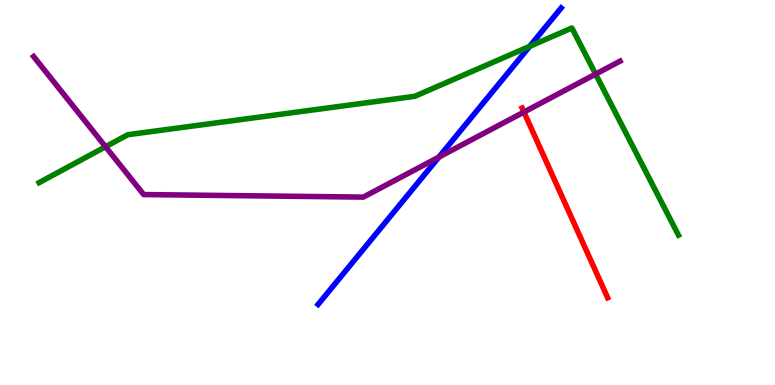[{'lines': ['blue', 'red'], 'intersections': []}, {'lines': ['green', 'red'], 'intersections': []}, {'lines': ['purple', 'red'], 'intersections': [{'x': 6.76, 'y': 7.09}]}, {'lines': ['blue', 'green'], 'intersections': [{'x': 6.83, 'y': 8.8}]}, {'lines': ['blue', 'purple'], 'intersections': [{'x': 5.66, 'y': 5.92}]}, {'lines': ['green', 'purple'], 'intersections': [{'x': 1.36, 'y': 6.19}, {'x': 7.69, 'y': 8.08}]}]